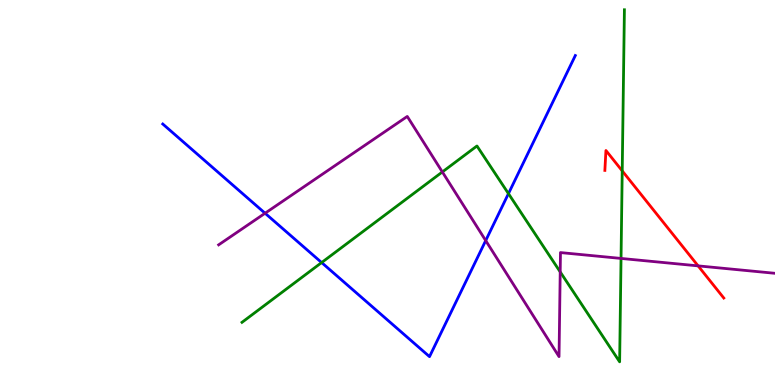[{'lines': ['blue', 'red'], 'intersections': []}, {'lines': ['green', 'red'], 'intersections': [{'x': 8.03, 'y': 5.56}]}, {'lines': ['purple', 'red'], 'intersections': [{'x': 9.01, 'y': 3.09}]}, {'lines': ['blue', 'green'], 'intersections': [{'x': 4.15, 'y': 3.18}, {'x': 6.56, 'y': 4.97}]}, {'lines': ['blue', 'purple'], 'intersections': [{'x': 3.42, 'y': 4.46}, {'x': 6.27, 'y': 3.75}]}, {'lines': ['green', 'purple'], 'intersections': [{'x': 5.71, 'y': 5.53}, {'x': 7.23, 'y': 2.94}, {'x': 8.01, 'y': 3.29}]}]